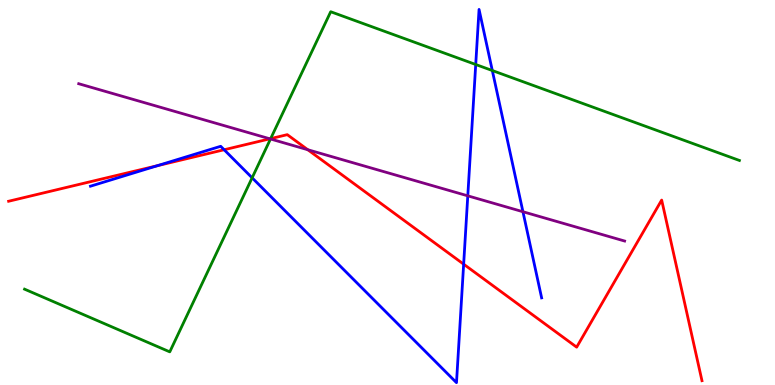[{'lines': ['blue', 'red'], 'intersections': [{'x': 2.03, 'y': 5.7}, {'x': 2.89, 'y': 6.11}, {'x': 5.98, 'y': 3.14}]}, {'lines': ['green', 'red'], 'intersections': [{'x': 3.49, 'y': 6.4}]}, {'lines': ['purple', 'red'], 'intersections': [{'x': 3.48, 'y': 6.39}, {'x': 3.97, 'y': 6.11}]}, {'lines': ['blue', 'green'], 'intersections': [{'x': 3.25, 'y': 5.38}, {'x': 6.14, 'y': 8.32}, {'x': 6.35, 'y': 8.17}]}, {'lines': ['blue', 'purple'], 'intersections': [{'x': 6.04, 'y': 4.91}, {'x': 6.75, 'y': 4.5}]}, {'lines': ['green', 'purple'], 'intersections': [{'x': 3.49, 'y': 6.39}]}]